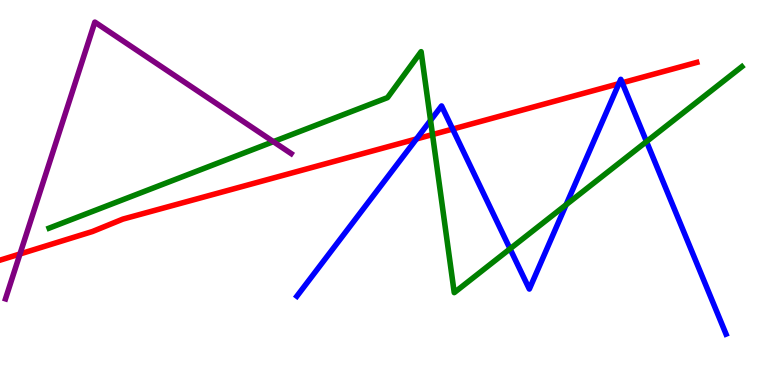[{'lines': ['blue', 'red'], 'intersections': [{'x': 5.37, 'y': 6.39}, {'x': 5.84, 'y': 6.65}, {'x': 7.99, 'y': 7.83}, {'x': 8.03, 'y': 7.85}]}, {'lines': ['green', 'red'], 'intersections': [{'x': 5.58, 'y': 6.5}]}, {'lines': ['purple', 'red'], 'intersections': [{'x': 0.258, 'y': 3.4}]}, {'lines': ['blue', 'green'], 'intersections': [{'x': 5.56, 'y': 6.87}, {'x': 6.58, 'y': 3.54}, {'x': 7.3, 'y': 4.68}, {'x': 8.34, 'y': 6.32}]}, {'lines': ['blue', 'purple'], 'intersections': []}, {'lines': ['green', 'purple'], 'intersections': [{'x': 3.53, 'y': 6.32}]}]